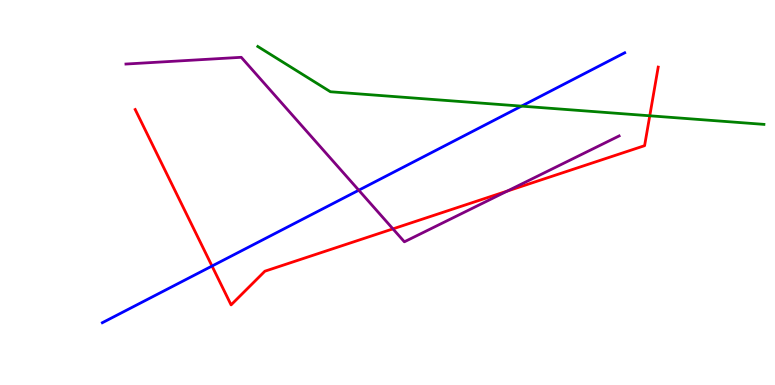[{'lines': ['blue', 'red'], 'intersections': [{'x': 2.74, 'y': 3.09}]}, {'lines': ['green', 'red'], 'intersections': [{'x': 8.38, 'y': 6.99}]}, {'lines': ['purple', 'red'], 'intersections': [{'x': 5.07, 'y': 4.06}, {'x': 6.55, 'y': 5.04}]}, {'lines': ['blue', 'green'], 'intersections': [{'x': 6.73, 'y': 7.24}]}, {'lines': ['blue', 'purple'], 'intersections': [{'x': 4.63, 'y': 5.06}]}, {'lines': ['green', 'purple'], 'intersections': []}]